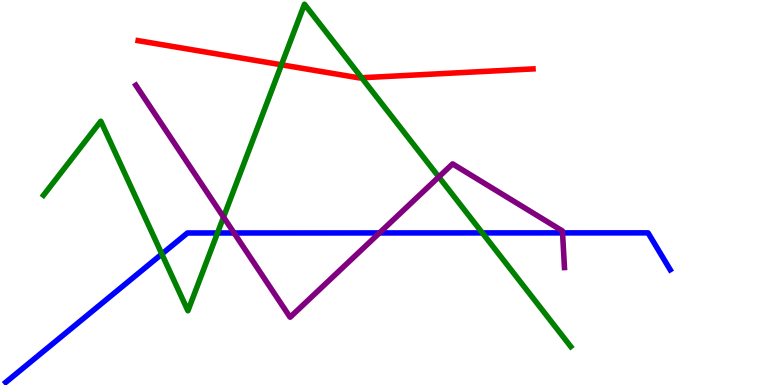[{'lines': ['blue', 'red'], 'intersections': []}, {'lines': ['green', 'red'], 'intersections': [{'x': 3.63, 'y': 8.32}, {'x': 4.67, 'y': 7.98}]}, {'lines': ['purple', 'red'], 'intersections': []}, {'lines': ['blue', 'green'], 'intersections': [{'x': 2.09, 'y': 3.4}, {'x': 2.81, 'y': 3.95}, {'x': 6.22, 'y': 3.95}]}, {'lines': ['blue', 'purple'], 'intersections': [{'x': 3.02, 'y': 3.95}, {'x': 4.9, 'y': 3.95}, {'x': 7.26, 'y': 3.95}]}, {'lines': ['green', 'purple'], 'intersections': [{'x': 2.88, 'y': 4.36}, {'x': 5.66, 'y': 5.4}]}]